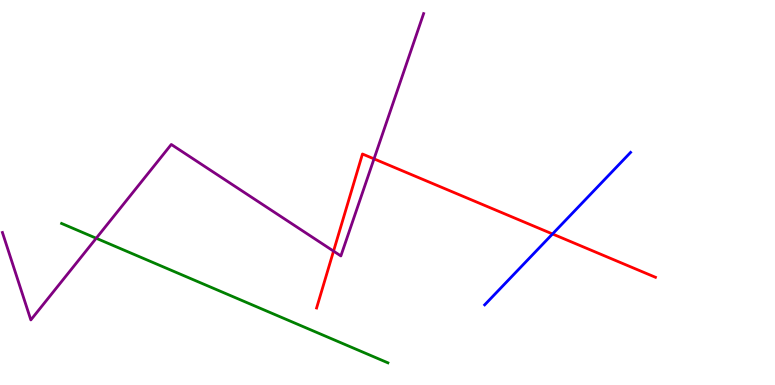[{'lines': ['blue', 'red'], 'intersections': [{'x': 7.13, 'y': 3.92}]}, {'lines': ['green', 'red'], 'intersections': []}, {'lines': ['purple', 'red'], 'intersections': [{'x': 4.3, 'y': 3.48}, {'x': 4.83, 'y': 5.87}]}, {'lines': ['blue', 'green'], 'intersections': []}, {'lines': ['blue', 'purple'], 'intersections': []}, {'lines': ['green', 'purple'], 'intersections': [{'x': 1.24, 'y': 3.81}]}]